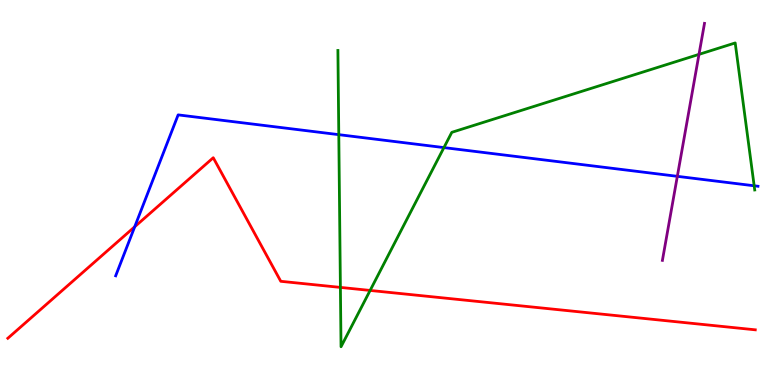[{'lines': ['blue', 'red'], 'intersections': [{'x': 1.74, 'y': 4.11}]}, {'lines': ['green', 'red'], 'intersections': [{'x': 4.39, 'y': 2.54}, {'x': 4.78, 'y': 2.46}]}, {'lines': ['purple', 'red'], 'intersections': []}, {'lines': ['blue', 'green'], 'intersections': [{'x': 4.37, 'y': 6.5}, {'x': 5.73, 'y': 6.17}, {'x': 9.73, 'y': 5.17}]}, {'lines': ['blue', 'purple'], 'intersections': [{'x': 8.74, 'y': 5.42}]}, {'lines': ['green', 'purple'], 'intersections': [{'x': 9.02, 'y': 8.59}]}]